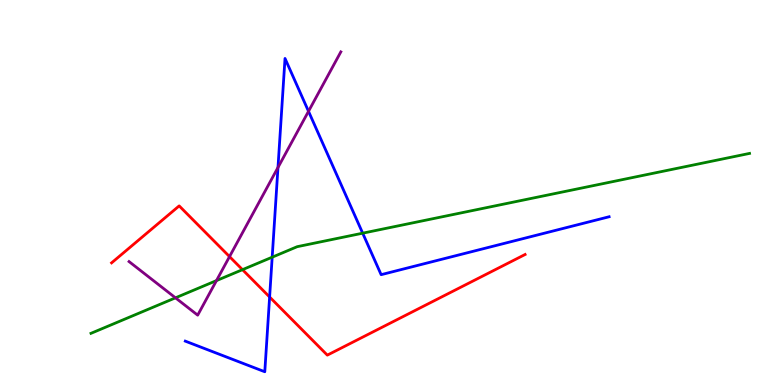[{'lines': ['blue', 'red'], 'intersections': [{'x': 3.48, 'y': 2.29}]}, {'lines': ['green', 'red'], 'intersections': [{'x': 3.13, 'y': 3.0}]}, {'lines': ['purple', 'red'], 'intersections': [{'x': 2.96, 'y': 3.33}]}, {'lines': ['blue', 'green'], 'intersections': [{'x': 3.51, 'y': 3.32}, {'x': 4.68, 'y': 3.94}]}, {'lines': ['blue', 'purple'], 'intersections': [{'x': 3.59, 'y': 5.65}, {'x': 3.98, 'y': 7.11}]}, {'lines': ['green', 'purple'], 'intersections': [{'x': 2.26, 'y': 2.26}, {'x': 2.79, 'y': 2.71}]}]